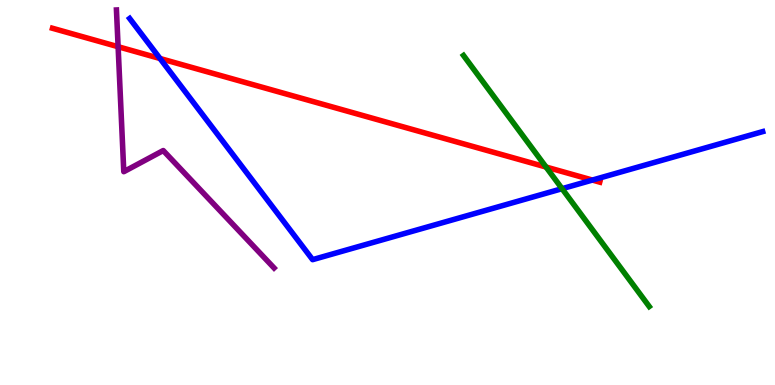[{'lines': ['blue', 'red'], 'intersections': [{'x': 2.06, 'y': 8.48}, {'x': 7.64, 'y': 5.32}]}, {'lines': ['green', 'red'], 'intersections': [{'x': 7.05, 'y': 5.66}]}, {'lines': ['purple', 'red'], 'intersections': [{'x': 1.52, 'y': 8.79}]}, {'lines': ['blue', 'green'], 'intersections': [{'x': 7.25, 'y': 5.1}]}, {'lines': ['blue', 'purple'], 'intersections': []}, {'lines': ['green', 'purple'], 'intersections': []}]